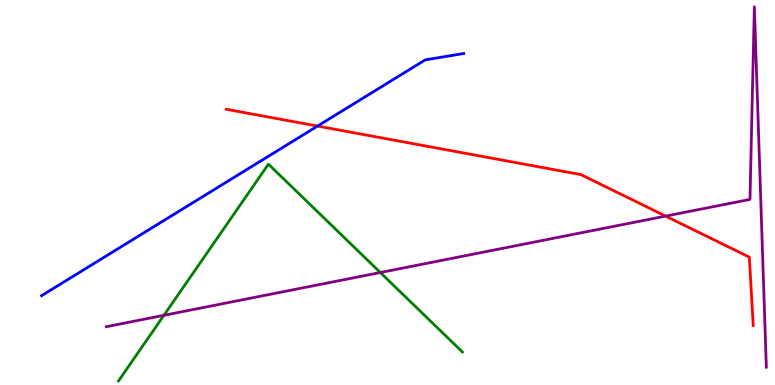[{'lines': ['blue', 'red'], 'intersections': [{'x': 4.1, 'y': 6.73}]}, {'lines': ['green', 'red'], 'intersections': []}, {'lines': ['purple', 'red'], 'intersections': [{'x': 8.59, 'y': 4.39}]}, {'lines': ['blue', 'green'], 'intersections': []}, {'lines': ['blue', 'purple'], 'intersections': []}, {'lines': ['green', 'purple'], 'intersections': [{'x': 2.11, 'y': 1.81}, {'x': 4.91, 'y': 2.92}]}]